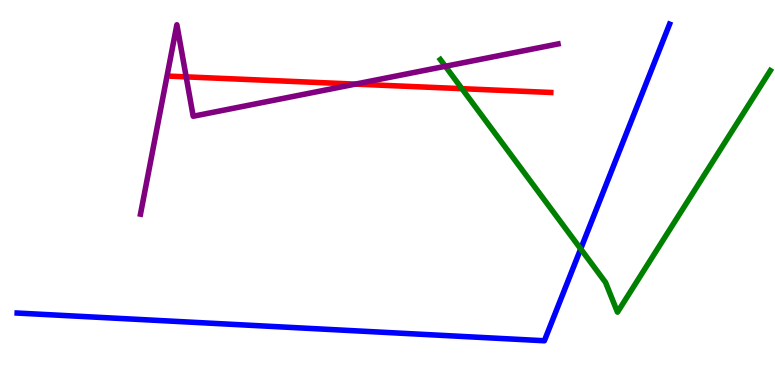[{'lines': ['blue', 'red'], 'intersections': []}, {'lines': ['green', 'red'], 'intersections': [{'x': 5.96, 'y': 7.7}]}, {'lines': ['purple', 'red'], 'intersections': [{'x': 2.4, 'y': 8.0}, {'x': 4.59, 'y': 7.82}]}, {'lines': ['blue', 'green'], 'intersections': [{'x': 7.49, 'y': 3.54}]}, {'lines': ['blue', 'purple'], 'intersections': []}, {'lines': ['green', 'purple'], 'intersections': [{'x': 5.75, 'y': 8.28}]}]